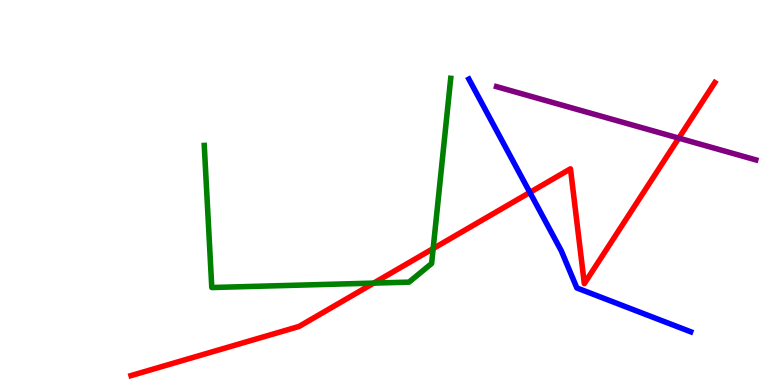[{'lines': ['blue', 'red'], 'intersections': [{'x': 6.84, 'y': 5.0}]}, {'lines': ['green', 'red'], 'intersections': [{'x': 4.82, 'y': 2.65}, {'x': 5.59, 'y': 3.54}]}, {'lines': ['purple', 'red'], 'intersections': [{'x': 8.76, 'y': 6.41}]}, {'lines': ['blue', 'green'], 'intersections': []}, {'lines': ['blue', 'purple'], 'intersections': []}, {'lines': ['green', 'purple'], 'intersections': []}]